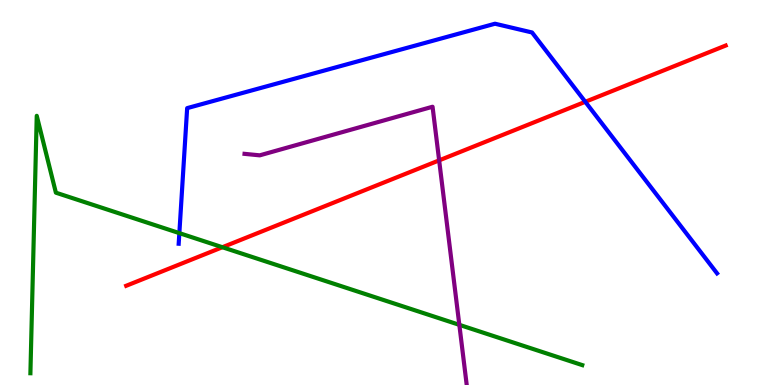[{'lines': ['blue', 'red'], 'intersections': [{'x': 7.55, 'y': 7.36}]}, {'lines': ['green', 'red'], 'intersections': [{'x': 2.87, 'y': 3.58}]}, {'lines': ['purple', 'red'], 'intersections': [{'x': 5.67, 'y': 5.83}]}, {'lines': ['blue', 'green'], 'intersections': [{'x': 2.31, 'y': 3.94}]}, {'lines': ['blue', 'purple'], 'intersections': []}, {'lines': ['green', 'purple'], 'intersections': [{'x': 5.93, 'y': 1.56}]}]